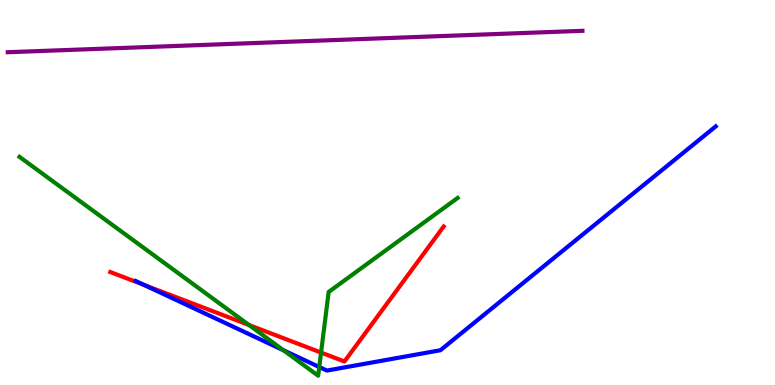[{'lines': ['blue', 'red'], 'intersections': [{'x': 1.86, 'y': 2.6}]}, {'lines': ['green', 'red'], 'intersections': [{'x': 3.21, 'y': 1.56}, {'x': 4.14, 'y': 0.842}]}, {'lines': ['purple', 'red'], 'intersections': []}, {'lines': ['blue', 'green'], 'intersections': [{'x': 3.66, 'y': 0.904}, {'x': 4.12, 'y': 0.467}]}, {'lines': ['blue', 'purple'], 'intersections': []}, {'lines': ['green', 'purple'], 'intersections': []}]